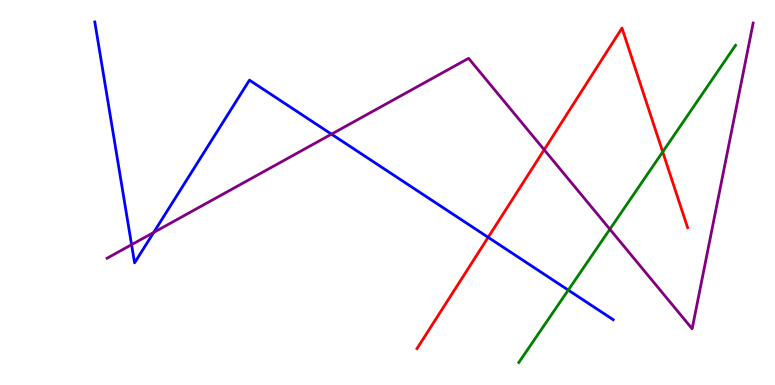[{'lines': ['blue', 'red'], 'intersections': [{'x': 6.3, 'y': 3.84}]}, {'lines': ['green', 'red'], 'intersections': [{'x': 8.55, 'y': 6.05}]}, {'lines': ['purple', 'red'], 'intersections': [{'x': 7.02, 'y': 6.11}]}, {'lines': ['blue', 'green'], 'intersections': [{'x': 7.33, 'y': 2.47}]}, {'lines': ['blue', 'purple'], 'intersections': [{'x': 1.7, 'y': 3.64}, {'x': 1.98, 'y': 3.96}, {'x': 4.28, 'y': 6.52}]}, {'lines': ['green', 'purple'], 'intersections': [{'x': 7.87, 'y': 4.05}]}]